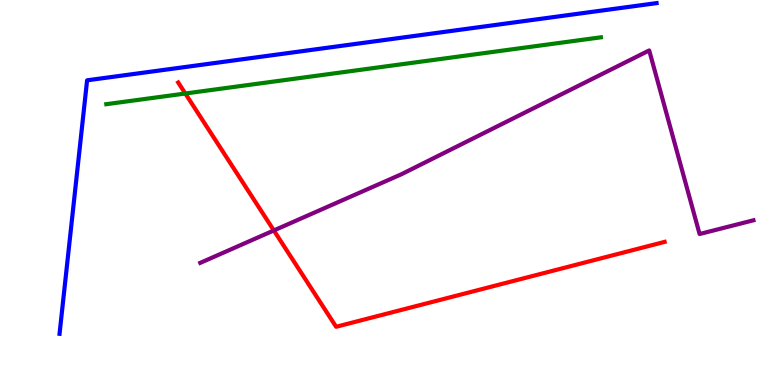[{'lines': ['blue', 'red'], 'intersections': []}, {'lines': ['green', 'red'], 'intersections': [{'x': 2.39, 'y': 7.57}]}, {'lines': ['purple', 'red'], 'intersections': [{'x': 3.53, 'y': 4.01}]}, {'lines': ['blue', 'green'], 'intersections': []}, {'lines': ['blue', 'purple'], 'intersections': []}, {'lines': ['green', 'purple'], 'intersections': []}]